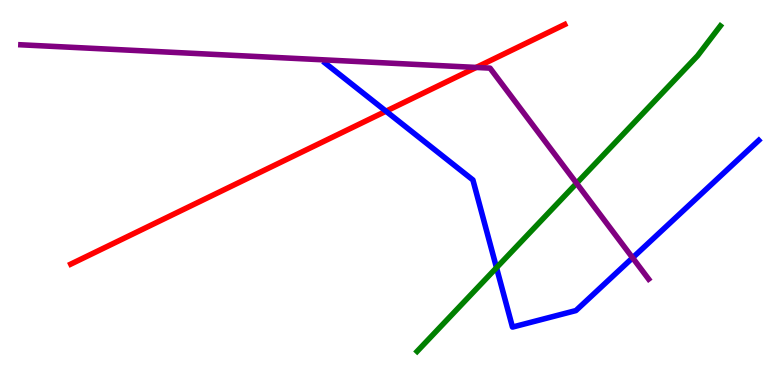[{'lines': ['blue', 'red'], 'intersections': [{'x': 4.98, 'y': 7.11}]}, {'lines': ['green', 'red'], 'intersections': []}, {'lines': ['purple', 'red'], 'intersections': [{'x': 6.14, 'y': 8.25}]}, {'lines': ['blue', 'green'], 'intersections': [{'x': 6.41, 'y': 3.05}]}, {'lines': ['blue', 'purple'], 'intersections': [{'x': 8.16, 'y': 3.3}]}, {'lines': ['green', 'purple'], 'intersections': [{'x': 7.44, 'y': 5.24}]}]